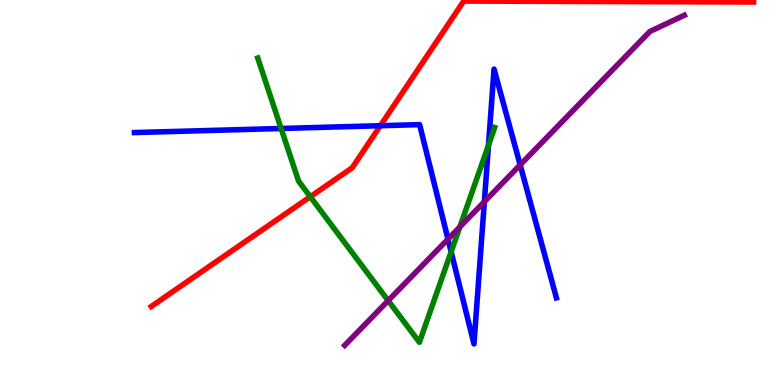[{'lines': ['blue', 'red'], 'intersections': [{'x': 4.91, 'y': 6.73}]}, {'lines': ['green', 'red'], 'intersections': [{'x': 4.0, 'y': 4.89}]}, {'lines': ['purple', 'red'], 'intersections': []}, {'lines': ['blue', 'green'], 'intersections': [{'x': 3.63, 'y': 6.66}, {'x': 5.82, 'y': 3.46}, {'x': 6.3, 'y': 6.23}]}, {'lines': ['blue', 'purple'], 'intersections': [{'x': 5.78, 'y': 3.79}, {'x': 6.25, 'y': 4.76}, {'x': 6.71, 'y': 5.72}]}, {'lines': ['green', 'purple'], 'intersections': [{'x': 5.01, 'y': 2.19}, {'x': 5.93, 'y': 4.11}]}]